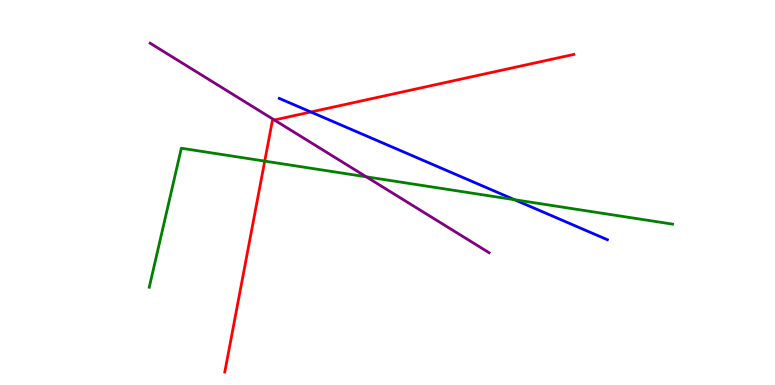[{'lines': ['blue', 'red'], 'intersections': [{'x': 4.01, 'y': 7.09}]}, {'lines': ['green', 'red'], 'intersections': [{'x': 3.42, 'y': 5.82}]}, {'lines': ['purple', 'red'], 'intersections': [{'x': 3.54, 'y': 6.88}]}, {'lines': ['blue', 'green'], 'intersections': [{'x': 6.64, 'y': 4.81}]}, {'lines': ['blue', 'purple'], 'intersections': []}, {'lines': ['green', 'purple'], 'intersections': [{'x': 4.73, 'y': 5.41}]}]